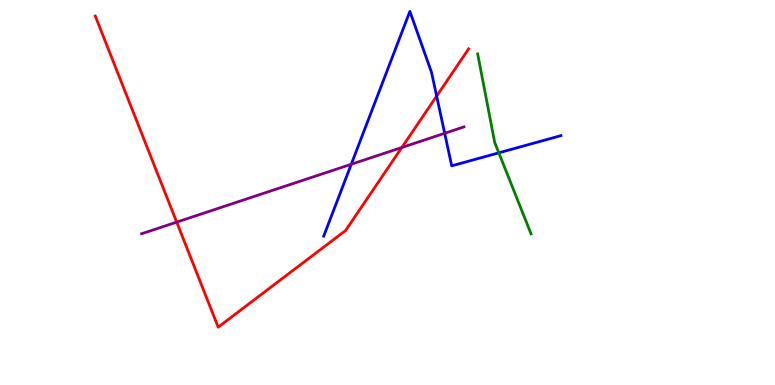[{'lines': ['blue', 'red'], 'intersections': [{'x': 5.63, 'y': 7.5}]}, {'lines': ['green', 'red'], 'intersections': []}, {'lines': ['purple', 'red'], 'intersections': [{'x': 2.28, 'y': 4.23}, {'x': 5.18, 'y': 6.17}]}, {'lines': ['blue', 'green'], 'intersections': [{'x': 6.44, 'y': 6.03}]}, {'lines': ['blue', 'purple'], 'intersections': [{'x': 4.53, 'y': 5.73}, {'x': 5.74, 'y': 6.54}]}, {'lines': ['green', 'purple'], 'intersections': []}]